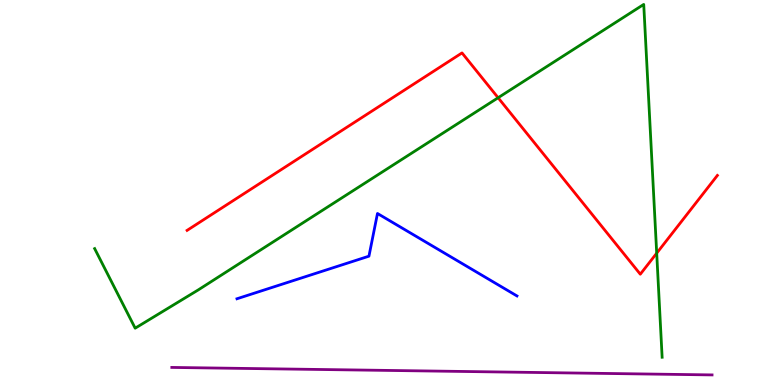[{'lines': ['blue', 'red'], 'intersections': []}, {'lines': ['green', 'red'], 'intersections': [{'x': 6.43, 'y': 7.46}, {'x': 8.47, 'y': 3.42}]}, {'lines': ['purple', 'red'], 'intersections': []}, {'lines': ['blue', 'green'], 'intersections': []}, {'lines': ['blue', 'purple'], 'intersections': []}, {'lines': ['green', 'purple'], 'intersections': []}]